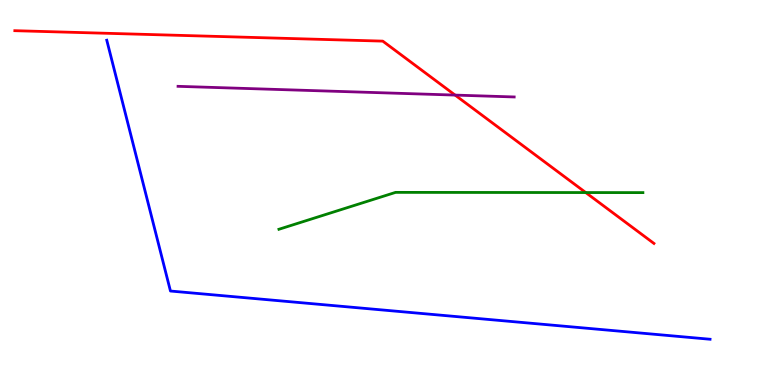[{'lines': ['blue', 'red'], 'intersections': []}, {'lines': ['green', 'red'], 'intersections': [{'x': 7.56, 'y': 5.0}]}, {'lines': ['purple', 'red'], 'intersections': [{'x': 5.87, 'y': 7.53}]}, {'lines': ['blue', 'green'], 'intersections': []}, {'lines': ['blue', 'purple'], 'intersections': []}, {'lines': ['green', 'purple'], 'intersections': []}]